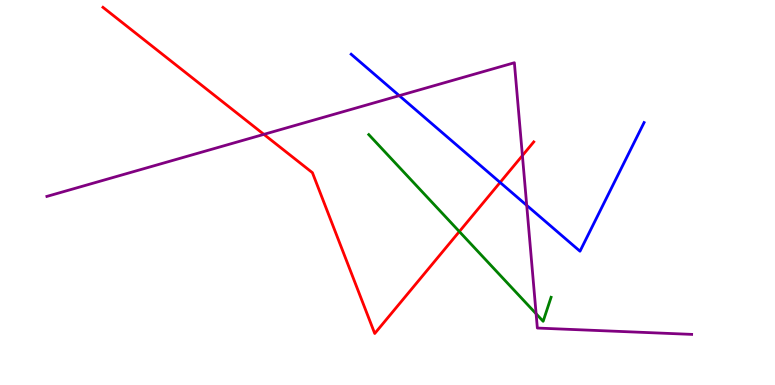[{'lines': ['blue', 'red'], 'intersections': [{'x': 6.45, 'y': 5.26}]}, {'lines': ['green', 'red'], 'intersections': [{'x': 5.93, 'y': 3.99}]}, {'lines': ['purple', 'red'], 'intersections': [{'x': 3.4, 'y': 6.51}, {'x': 6.74, 'y': 5.96}]}, {'lines': ['blue', 'green'], 'intersections': []}, {'lines': ['blue', 'purple'], 'intersections': [{'x': 5.15, 'y': 7.52}, {'x': 6.8, 'y': 4.67}]}, {'lines': ['green', 'purple'], 'intersections': [{'x': 6.92, 'y': 1.85}]}]